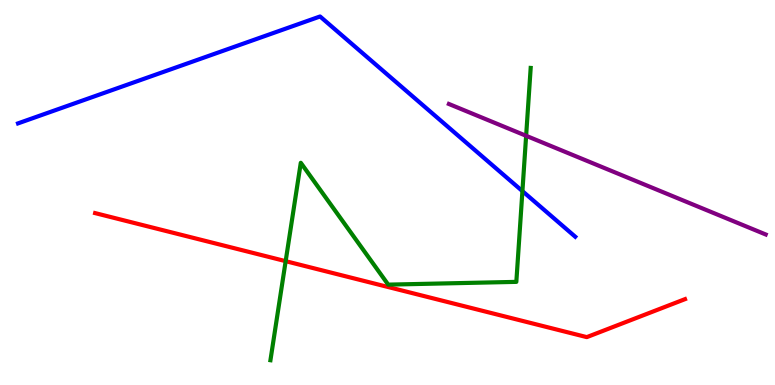[{'lines': ['blue', 'red'], 'intersections': []}, {'lines': ['green', 'red'], 'intersections': [{'x': 3.69, 'y': 3.22}]}, {'lines': ['purple', 'red'], 'intersections': []}, {'lines': ['blue', 'green'], 'intersections': [{'x': 6.74, 'y': 5.04}]}, {'lines': ['blue', 'purple'], 'intersections': []}, {'lines': ['green', 'purple'], 'intersections': [{'x': 6.79, 'y': 6.47}]}]